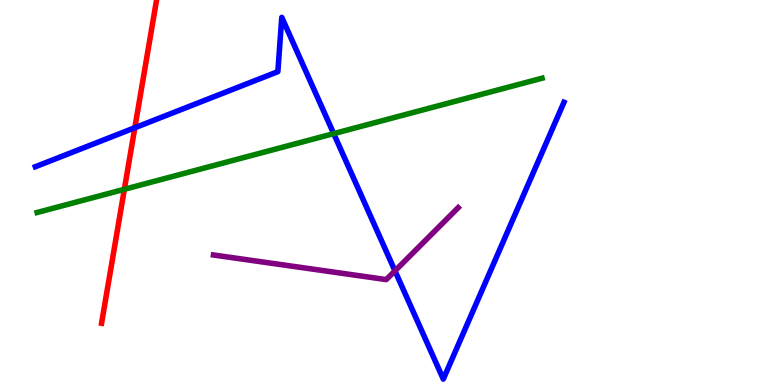[{'lines': ['blue', 'red'], 'intersections': [{'x': 1.74, 'y': 6.68}]}, {'lines': ['green', 'red'], 'intersections': [{'x': 1.6, 'y': 5.08}]}, {'lines': ['purple', 'red'], 'intersections': []}, {'lines': ['blue', 'green'], 'intersections': [{'x': 4.31, 'y': 6.53}]}, {'lines': ['blue', 'purple'], 'intersections': [{'x': 5.1, 'y': 2.96}]}, {'lines': ['green', 'purple'], 'intersections': []}]